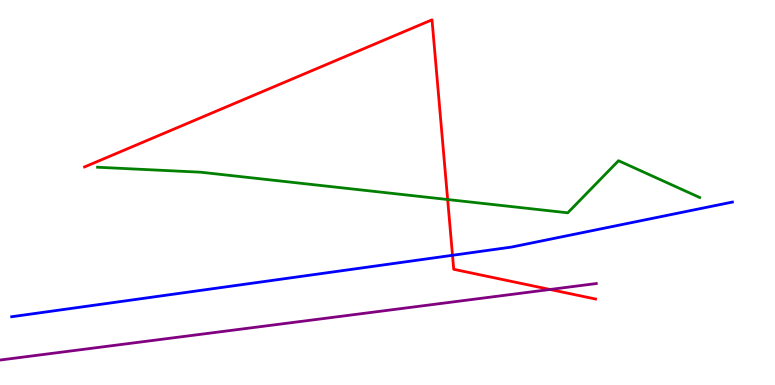[{'lines': ['blue', 'red'], 'intersections': [{'x': 5.84, 'y': 3.37}]}, {'lines': ['green', 'red'], 'intersections': [{'x': 5.78, 'y': 4.82}]}, {'lines': ['purple', 'red'], 'intersections': [{'x': 7.1, 'y': 2.48}]}, {'lines': ['blue', 'green'], 'intersections': []}, {'lines': ['blue', 'purple'], 'intersections': []}, {'lines': ['green', 'purple'], 'intersections': []}]